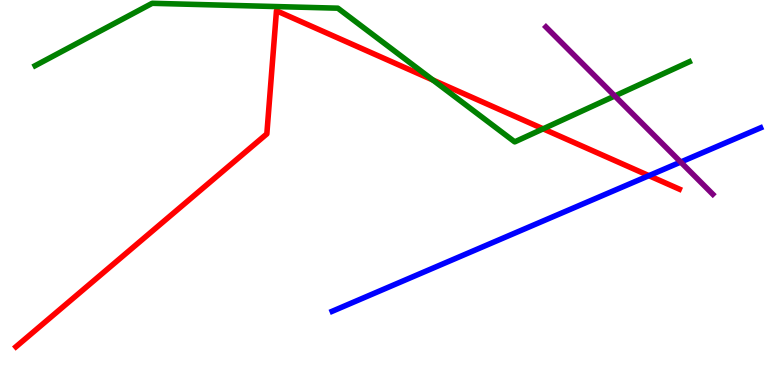[{'lines': ['blue', 'red'], 'intersections': [{'x': 8.37, 'y': 5.44}]}, {'lines': ['green', 'red'], 'intersections': [{'x': 5.59, 'y': 7.92}, {'x': 7.01, 'y': 6.65}]}, {'lines': ['purple', 'red'], 'intersections': []}, {'lines': ['blue', 'green'], 'intersections': []}, {'lines': ['blue', 'purple'], 'intersections': [{'x': 8.78, 'y': 5.79}]}, {'lines': ['green', 'purple'], 'intersections': [{'x': 7.93, 'y': 7.51}]}]